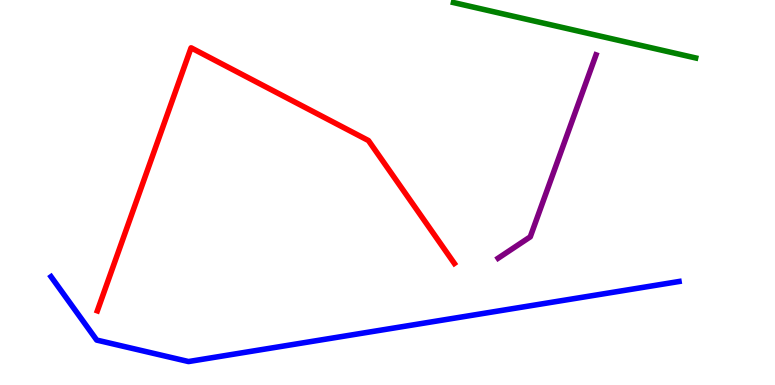[{'lines': ['blue', 'red'], 'intersections': []}, {'lines': ['green', 'red'], 'intersections': []}, {'lines': ['purple', 'red'], 'intersections': []}, {'lines': ['blue', 'green'], 'intersections': []}, {'lines': ['blue', 'purple'], 'intersections': []}, {'lines': ['green', 'purple'], 'intersections': []}]